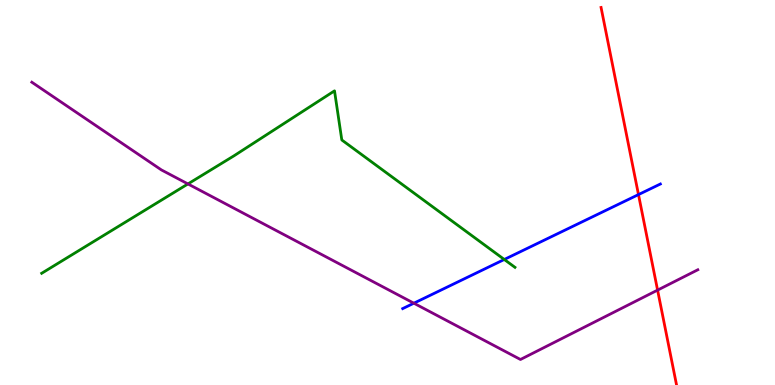[{'lines': ['blue', 'red'], 'intersections': [{'x': 8.24, 'y': 4.95}]}, {'lines': ['green', 'red'], 'intersections': []}, {'lines': ['purple', 'red'], 'intersections': [{'x': 8.48, 'y': 2.46}]}, {'lines': ['blue', 'green'], 'intersections': [{'x': 6.51, 'y': 3.26}]}, {'lines': ['blue', 'purple'], 'intersections': [{'x': 5.34, 'y': 2.12}]}, {'lines': ['green', 'purple'], 'intersections': [{'x': 2.43, 'y': 5.22}]}]